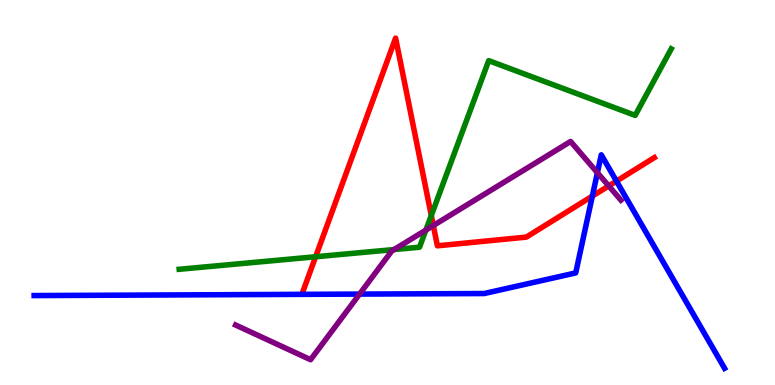[{'lines': ['blue', 'red'], 'intersections': [{'x': 7.64, 'y': 4.91}, {'x': 7.95, 'y': 5.3}]}, {'lines': ['green', 'red'], 'intersections': [{'x': 4.07, 'y': 3.33}, {'x': 5.57, 'y': 4.4}]}, {'lines': ['purple', 'red'], 'intersections': [{'x': 5.59, 'y': 4.14}, {'x': 7.85, 'y': 5.17}]}, {'lines': ['blue', 'green'], 'intersections': []}, {'lines': ['blue', 'purple'], 'intersections': [{'x': 4.64, 'y': 2.36}, {'x': 7.71, 'y': 5.51}]}, {'lines': ['green', 'purple'], 'intersections': [{'x': 5.09, 'y': 3.52}, {'x': 5.5, 'y': 4.02}]}]